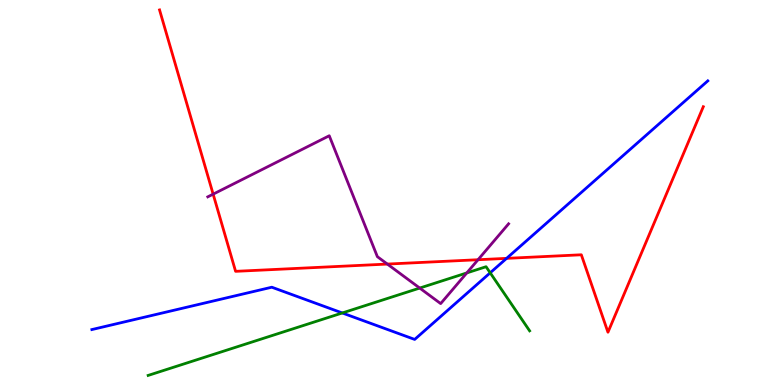[{'lines': ['blue', 'red'], 'intersections': [{'x': 6.54, 'y': 3.29}]}, {'lines': ['green', 'red'], 'intersections': []}, {'lines': ['purple', 'red'], 'intersections': [{'x': 2.75, 'y': 4.96}, {'x': 5.0, 'y': 3.14}, {'x': 6.17, 'y': 3.25}]}, {'lines': ['blue', 'green'], 'intersections': [{'x': 4.42, 'y': 1.87}, {'x': 6.33, 'y': 2.91}]}, {'lines': ['blue', 'purple'], 'intersections': []}, {'lines': ['green', 'purple'], 'intersections': [{'x': 5.42, 'y': 2.52}, {'x': 6.02, 'y': 2.91}]}]